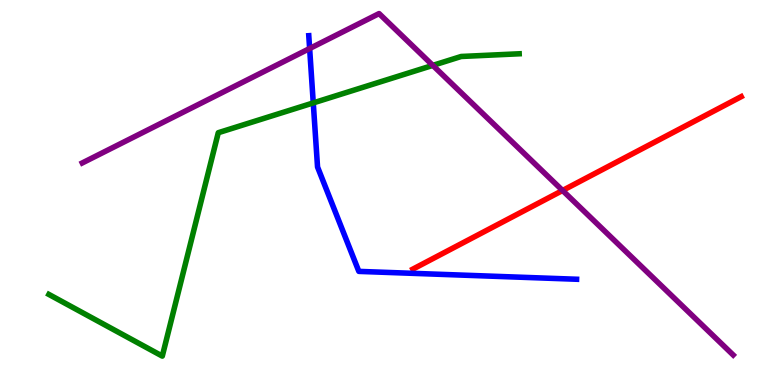[{'lines': ['blue', 'red'], 'intersections': []}, {'lines': ['green', 'red'], 'intersections': []}, {'lines': ['purple', 'red'], 'intersections': [{'x': 7.26, 'y': 5.05}]}, {'lines': ['blue', 'green'], 'intersections': [{'x': 4.04, 'y': 7.33}]}, {'lines': ['blue', 'purple'], 'intersections': [{'x': 4.0, 'y': 8.74}]}, {'lines': ['green', 'purple'], 'intersections': [{'x': 5.58, 'y': 8.3}]}]